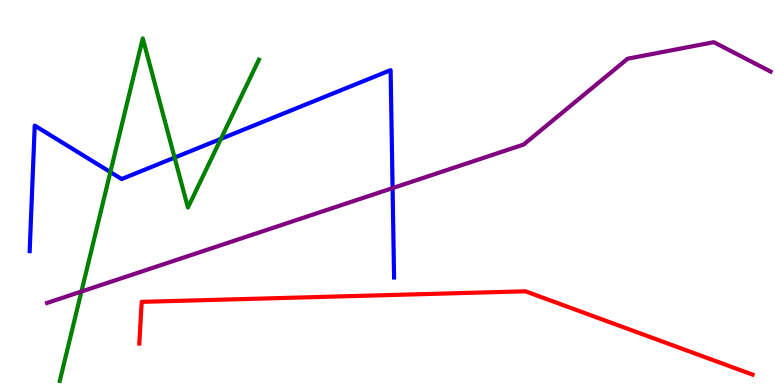[{'lines': ['blue', 'red'], 'intersections': []}, {'lines': ['green', 'red'], 'intersections': []}, {'lines': ['purple', 'red'], 'intersections': []}, {'lines': ['blue', 'green'], 'intersections': [{'x': 1.42, 'y': 5.53}, {'x': 2.25, 'y': 5.91}, {'x': 2.85, 'y': 6.39}]}, {'lines': ['blue', 'purple'], 'intersections': [{'x': 5.07, 'y': 5.11}]}, {'lines': ['green', 'purple'], 'intersections': [{'x': 1.05, 'y': 2.43}]}]